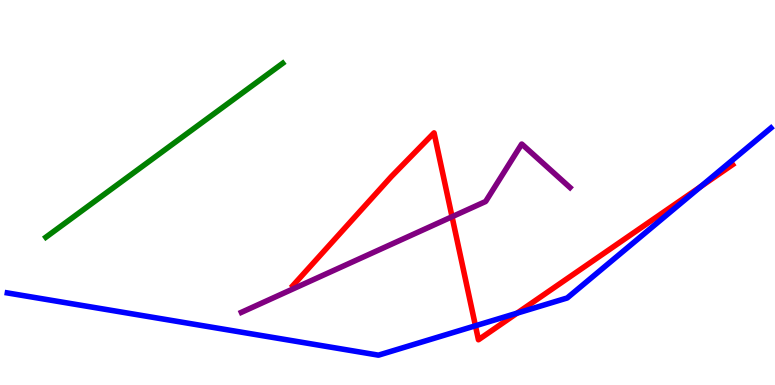[{'lines': ['blue', 'red'], 'intersections': [{'x': 6.13, 'y': 1.54}, {'x': 6.67, 'y': 1.87}, {'x': 9.04, 'y': 5.15}]}, {'lines': ['green', 'red'], 'intersections': []}, {'lines': ['purple', 'red'], 'intersections': [{'x': 5.83, 'y': 4.37}]}, {'lines': ['blue', 'green'], 'intersections': []}, {'lines': ['blue', 'purple'], 'intersections': []}, {'lines': ['green', 'purple'], 'intersections': []}]